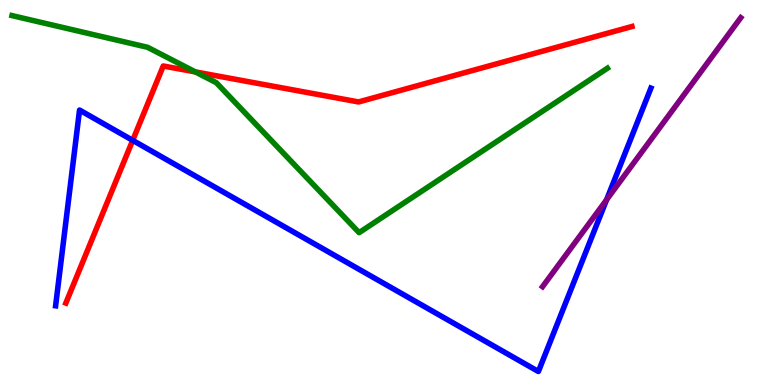[{'lines': ['blue', 'red'], 'intersections': [{'x': 1.71, 'y': 6.35}]}, {'lines': ['green', 'red'], 'intersections': [{'x': 2.52, 'y': 8.13}]}, {'lines': ['purple', 'red'], 'intersections': []}, {'lines': ['blue', 'green'], 'intersections': []}, {'lines': ['blue', 'purple'], 'intersections': [{'x': 7.83, 'y': 4.81}]}, {'lines': ['green', 'purple'], 'intersections': []}]